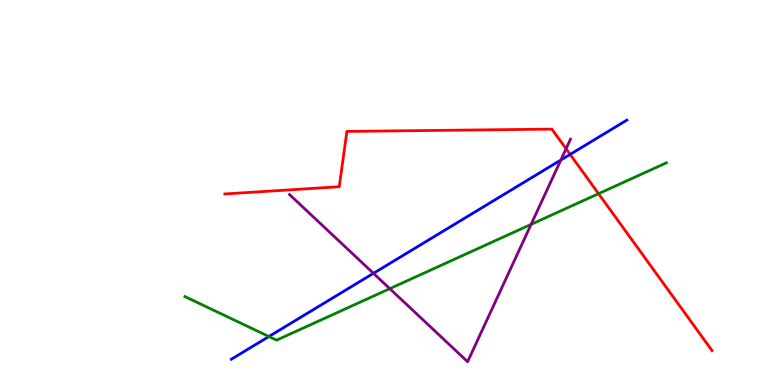[{'lines': ['blue', 'red'], 'intersections': [{'x': 7.36, 'y': 5.99}]}, {'lines': ['green', 'red'], 'intersections': [{'x': 7.72, 'y': 4.97}]}, {'lines': ['purple', 'red'], 'intersections': [{'x': 7.3, 'y': 6.14}]}, {'lines': ['blue', 'green'], 'intersections': [{'x': 3.47, 'y': 1.26}]}, {'lines': ['blue', 'purple'], 'intersections': [{'x': 4.82, 'y': 2.9}, {'x': 7.24, 'y': 5.84}]}, {'lines': ['green', 'purple'], 'intersections': [{'x': 5.03, 'y': 2.5}, {'x': 6.85, 'y': 4.17}]}]